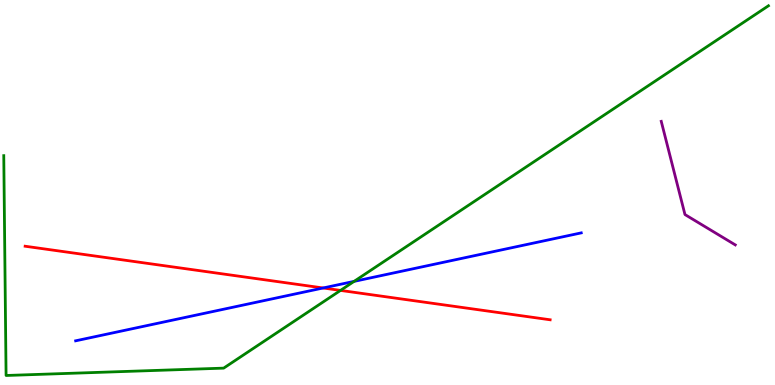[{'lines': ['blue', 'red'], 'intersections': [{'x': 4.17, 'y': 2.52}]}, {'lines': ['green', 'red'], 'intersections': [{'x': 4.39, 'y': 2.46}]}, {'lines': ['purple', 'red'], 'intersections': []}, {'lines': ['blue', 'green'], 'intersections': [{'x': 4.57, 'y': 2.69}]}, {'lines': ['blue', 'purple'], 'intersections': []}, {'lines': ['green', 'purple'], 'intersections': []}]